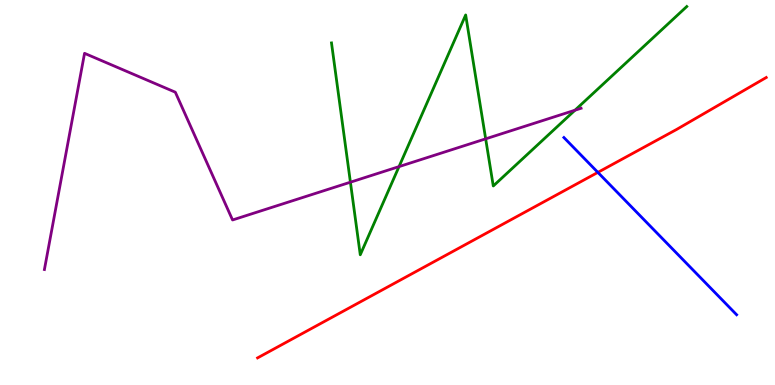[{'lines': ['blue', 'red'], 'intersections': [{'x': 7.71, 'y': 5.52}]}, {'lines': ['green', 'red'], 'intersections': []}, {'lines': ['purple', 'red'], 'intersections': []}, {'lines': ['blue', 'green'], 'intersections': []}, {'lines': ['blue', 'purple'], 'intersections': []}, {'lines': ['green', 'purple'], 'intersections': [{'x': 4.52, 'y': 5.27}, {'x': 5.15, 'y': 5.67}, {'x': 6.27, 'y': 6.39}, {'x': 7.42, 'y': 7.14}]}]